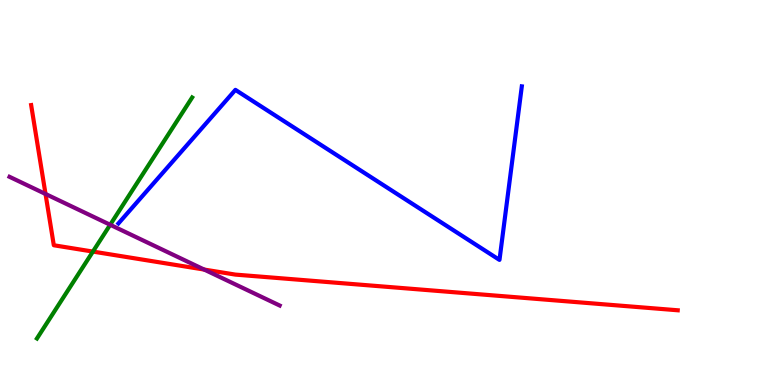[{'lines': ['blue', 'red'], 'intersections': []}, {'lines': ['green', 'red'], 'intersections': [{'x': 1.2, 'y': 3.47}]}, {'lines': ['purple', 'red'], 'intersections': [{'x': 0.587, 'y': 4.96}, {'x': 2.63, 'y': 3.0}]}, {'lines': ['blue', 'green'], 'intersections': []}, {'lines': ['blue', 'purple'], 'intersections': []}, {'lines': ['green', 'purple'], 'intersections': [{'x': 1.42, 'y': 4.16}]}]